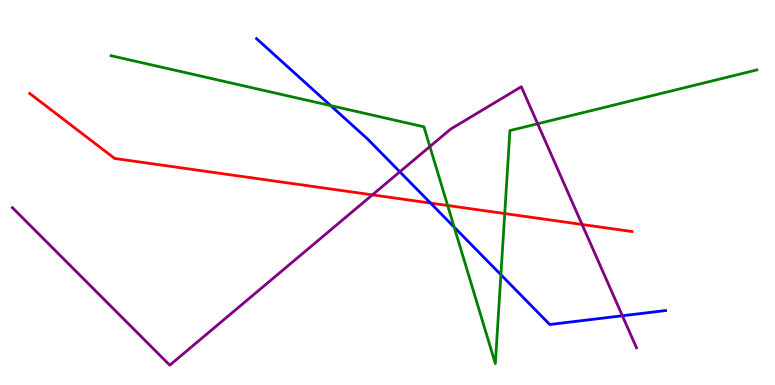[{'lines': ['blue', 'red'], 'intersections': [{'x': 5.56, 'y': 4.73}]}, {'lines': ['green', 'red'], 'intersections': [{'x': 5.78, 'y': 4.66}, {'x': 6.51, 'y': 4.45}]}, {'lines': ['purple', 'red'], 'intersections': [{'x': 4.81, 'y': 4.94}, {'x': 7.51, 'y': 4.17}]}, {'lines': ['blue', 'green'], 'intersections': [{'x': 4.27, 'y': 7.26}, {'x': 5.86, 'y': 4.1}, {'x': 6.46, 'y': 2.86}]}, {'lines': ['blue', 'purple'], 'intersections': [{'x': 5.16, 'y': 5.54}, {'x': 8.03, 'y': 1.8}]}, {'lines': ['green', 'purple'], 'intersections': [{'x': 5.55, 'y': 6.19}, {'x': 6.94, 'y': 6.79}]}]